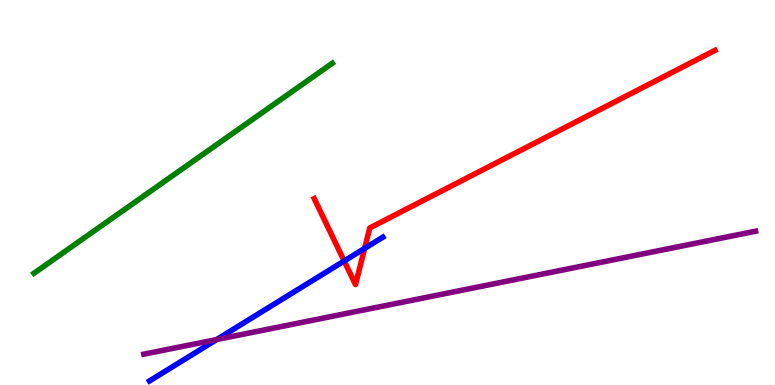[{'lines': ['blue', 'red'], 'intersections': [{'x': 4.44, 'y': 3.22}, {'x': 4.7, 'y': 3.55}]}, {'lines': ['green', 'red'], 'intersections': []}, {'lines': ['purple', 'red'], 'intersections': []}, {'lines': ['blue', 'green'], 'intersections': []}, {'lines': ['blue', 'purple'], 'intersections': [{'x': 2.8, 'y': 1.18}]}, {'lines': ['green', 'purple'], 'intersections': []}]